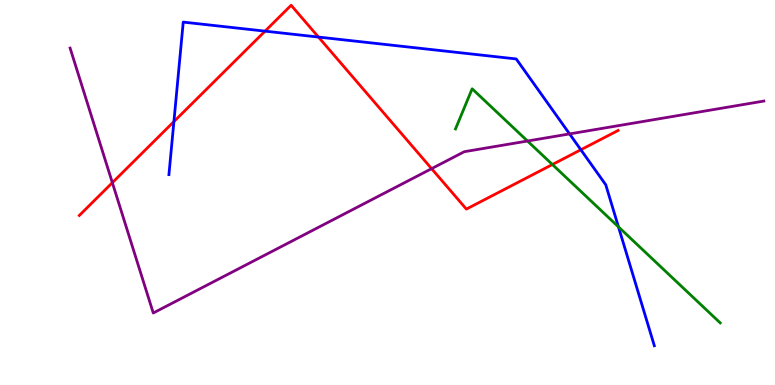[{'lines': ['blue', 'red'], 'intersections': [{'x': 2.24, 'y': 6.84}, {'x': 3.42, 'y': 9.19}, {'x': 4.11, 'y': 9.04}, {'x': 7.49, 'y': 6.11}]}, {'lines': ['green', 'red'], 'intersections': [{'x': 7.13, 'y': 5.73}]}, {'lines': ['purple', 'red'], 'intersections': [{'x': 1.45, 'y': 5.26}, {'x': 5.57, 'y': 5.62}]}, {'lines': ['blue', 'green'], 'intersections': [{'x': 7.98, 'y': 4.11}]}, {'lines': ['blue', 'purple'], 'intersections': [{'x': 7.35, 'y': 6.52}]}, {'lines': ['green', 'purple'], 'intersections': [{'x': 6.81, 'y': 6.34}]}]